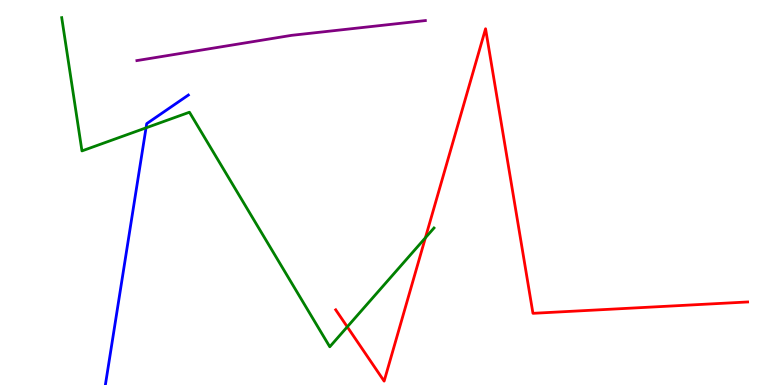[{'lines': ['blue', 'red'], 'intersections': []}, {'lines': ['green', 'red'], 'intersections': [{'x': 4.48, 'y': 1.51}, {'x': 5.49, 'y': 3.82}]}, {'lines': ['purple', 'red'], 'intersections': []}, {'lines': ['blue', 'green'], 'intersections': [{'x': 1.88, 'y': 6.68}]}, {'lines': ['blue', 'purple'], 'intersections': []}, {'lines': ['green', 'purple'], 'intersections': []}]